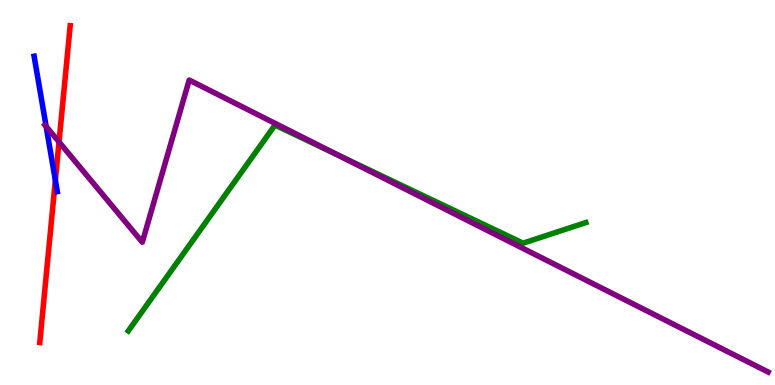[{'lines': ['blue', 'red'], 'intersections': [{'x': 0.714, 'y': 5.32}]}, {'lines': ['green', 'red'], 'intersections': []}, {'lines': ['purple', 'red'], 'intersections': [{'x': 0.762, 'y': 6.31}]}, {'lines': ['blue', 'green'], 'intersections': []}, {'lines': ['blue', 'purple'], 'intersections': [{'x': 0.595, 'y': 6.72}]}, {'lines': ['green', 'purple'], 'intersections': [{'x': 4.36, 'y': 5.97}]}]